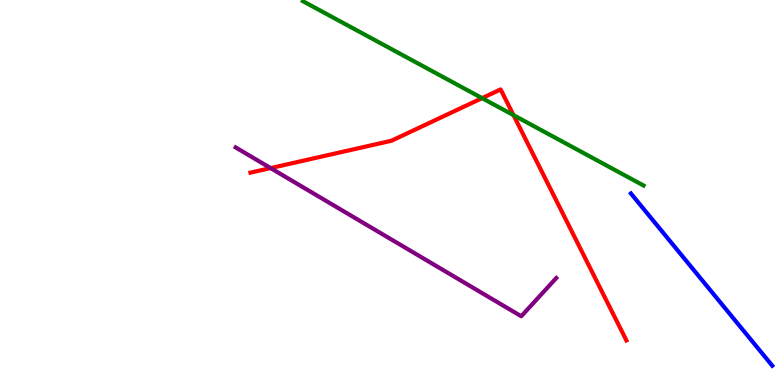[{'lines': ['blue', 'red'], 'intersections': []}, {'lines': ['green', 'red'], 'intersections': [{'x': 6.22, 'y': 7.45}, {'x': 6.63, 'y': 7.01}]}, {'lines': ['purple', 'red'], 'intersections': [{'x': 3.49, 'y': 5.63}]}, {'lines': ['blue', 'green'], 'intersections': []}, {'lines': ['blue', 'purple'], 'intersections': []}, {'lines': ['green', 'purple'], 'intersections': []}]